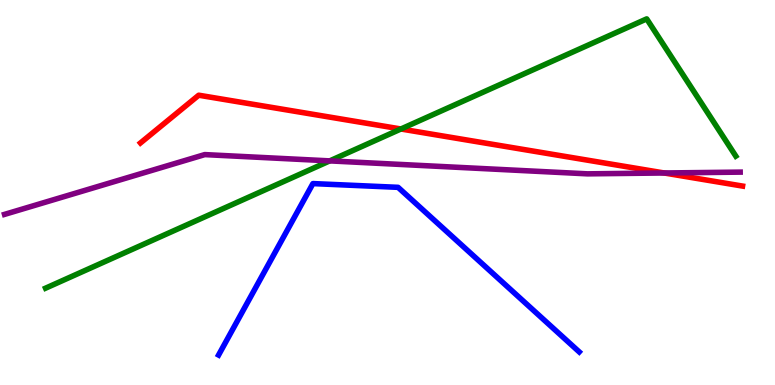[{'lines': ['blue', 'red'], 'intersections': []}, {'lines': ['green', 'red'], 'intersections': [{'x': 5.17, 'y': 6.65}]}, {'lines': ['purple', 'red'], 'intersections': [{'x': 8.57, 'y': 5.51}]}, {'lines': ['blue', 'green'], 'intersections': []}, {'lines': ['blue', 'purple'], 'intersections': []}, {'lines': ['green', 'purple'], 'intersections': [{'x': 4.25, 'y': 5.82}]}]